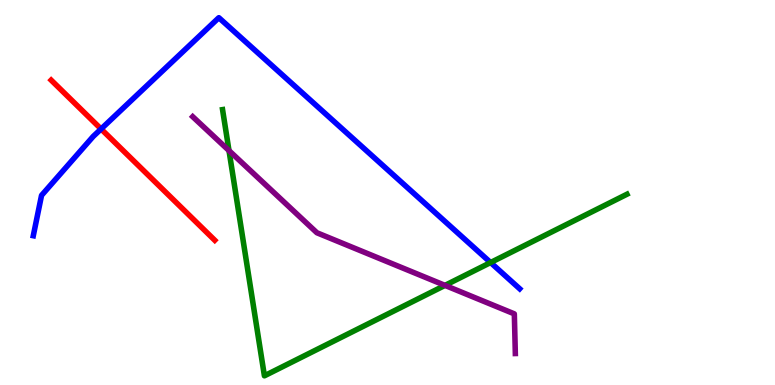[{'lines': ['blue', 'red'], 'intersections': [{'x': 1.3, 'y': 6.65}]}, {'lines': ['green', 'red'], 'intersections': []}, {'lines': ['purple', 'red'], 'intersections': []}, {'lines': ['blue', 'green'], 'intersections': [{'x': 6.33, 'y': 3.18}]}, {'lines': ['blue', 'purple'], 'intersections': []}, {'lines': ['green', 'purple'], 'intersections': [{'x': 2.95, 'y': 6.09}, {'x': 5.74, 'y': 2.59}]}]